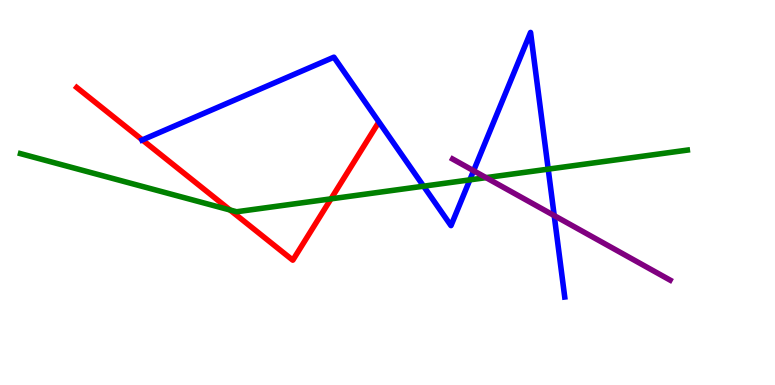[{'lines': ['blue', 'red'], 'intersections': [{'x': 1.84, 'y': 6.37}]}, {'lines': ['green', 'red'], 'intersections': [{'x': 2.97, 'y': 4.55}, {'x': 4.27, 'y': 4.83}]}, {'lines': ['purple', 'red'], 'intersections': []}, {'lines': ['blue', 'green'], 'intersections': [{'x': 5.47, 'y': 5.16}, {'x': 6.06, 'y': 5.33}, {'x': 7.07, 'y': 5.61}]}, {'lines': ['blue', 'purple'], 'intersections': [{'x': 6.11, 'y': 5.57}, {'x': 7.15, 'y': 4.4}]}, {'lines': ['green', 'purple'], 'intersections': [{'x': 6.27, 'y': 5.39}]}]